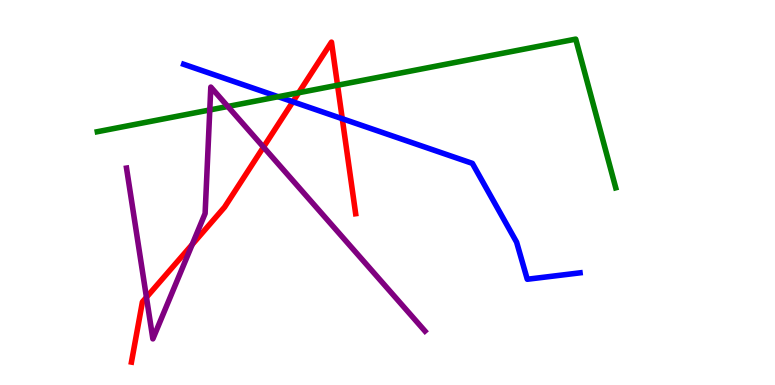[{'lines': ['blue', 'red'], 'intersections': [{'x': 3.78, 'y': 7.36}, {'x': 4.42, 'y': 6.92}]}, {'lines': ['green', 'red'], 'intersections': [{'x': 3.85, 'y': 7.59}, {'x': 4.36, 'y': 7.79}]}, {'lines': ['purple', 'red'], 'intersections': [{'x': 1.89, 'y': 2.28}, {'x': 2.48, 'y': 3.65}, {'x': 3.4, 'y': 6.18}]}, {'lines': ['blue', 'green'], 'intersections': [{'x': 3.59, 'y': 7.49}]}, {'lines': ['blue', 'purple'], 'intersections': []}, {'lines': ['green', 'purple'], 'intersections': [{'x': 2.71, 'y': 7.14}, {'x': 2.94, 'y': 7.23}]}]